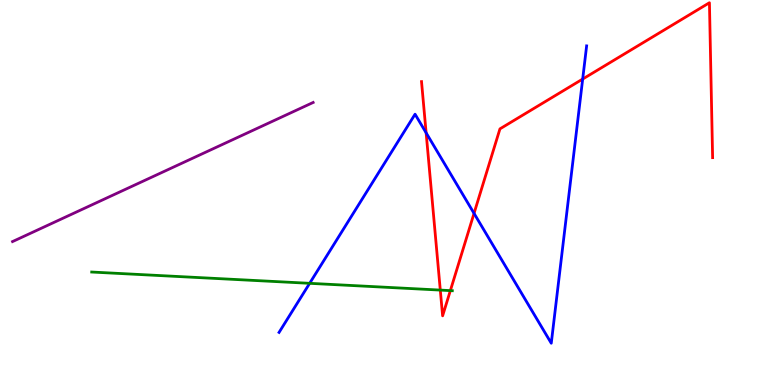[{'lines': ['blue', 'red'], 'intersections': [{'x': 5.5, 'y': 6.55}, {'x': 6.12, 'y': 4.46}, {'x': 7.52, 'y': 7.95}]}, {'lines': ['green', 'red'], 'intersections': [{'x': 5.68, 'y': 2.47}, {'x': 5.81, 'y': 2.45}]}, {'lines': ['purple', 'red'], 'intersections': []}, {'lines': ['blue', 'green'], 'intersections': [{'x': 4.0, 'y': 2.64}]}, {'lines': ['blue', 'purple'], 'intersections': []}, {'lines': ['green', 'purple'], 'intersections': []}]